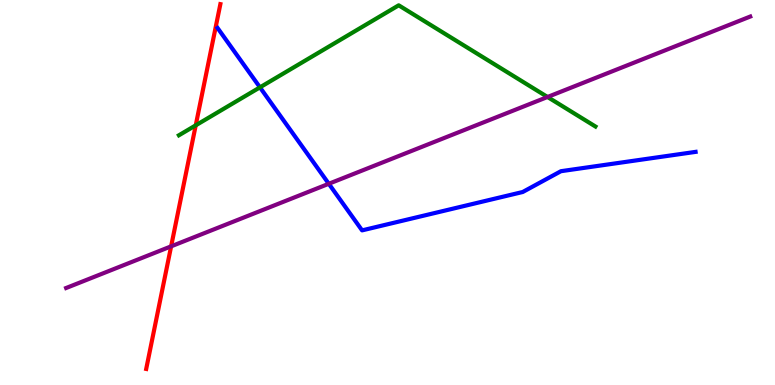[{'lines': ['blue', 'red'], 'intersections': []}, {'lines': ['green', 'red'], 'intersections': [{'x': 2.53, 'y': 6.74}]}, {'lines': ['purple', 'red'], 'intersections': [{'x': 2.21, 'y': 3.6}]}, {'lines': ['blue', 'green'], 'intersections': [{'x': 3.35, 'y': 7.73}]}, {'lines': ['blue', 'purple'], 'intersections': [{'x': 4.24, 'y': 5.23}]}, {'lines': ['green', 'purple'], 'intersections': [{'x': 7.06, 'y': 7.48}]}]